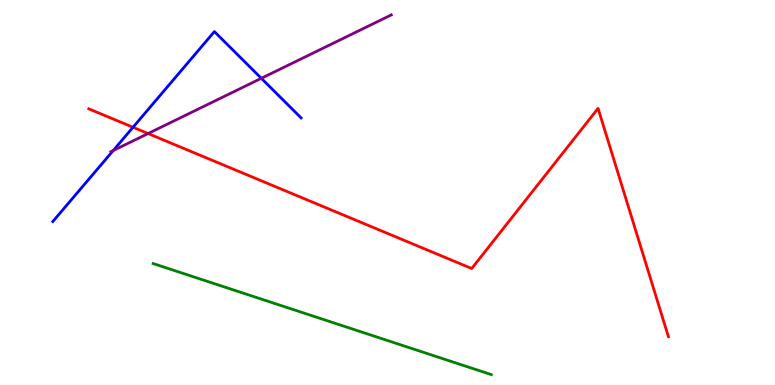[{'lines': ['blue', 'red'], 'intersections': [{'x': 1.72, 'y': 6.69}]}, {'lines': ['green', 'red'], 'intersections': []}, {'lines': ['purple', 'red'], 'intersections': [{'x': 1.91, 'y': 6.53}]}, {'lines': ['blue', 'green'], 'intersections': []}, {'lines': ['blue', 'purple'], 'intersections': [{'x': 1.46, 'y': 6.09}, {'x': 3.37, 'y': 7.97}]}, {'lines': ['green', 'purple'], 'intersections': []}]